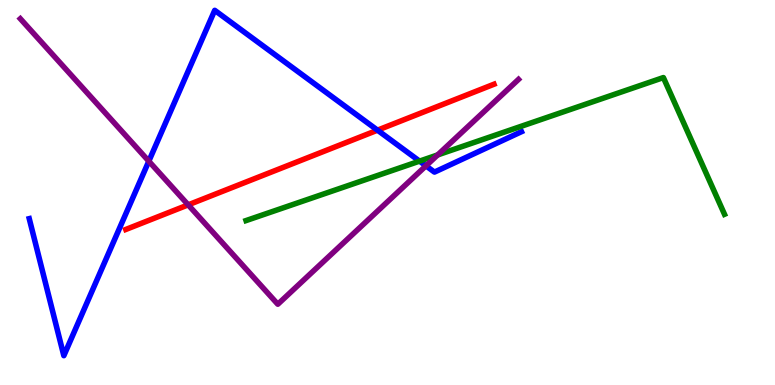[{'lines': ['blue', 'red'], 'intersections': [{'x': 4.87, 'y': 6.62}]}, {'lines': ['green', 'red'], 'intersections': []}, {'lines': ['purple', 'red'], 'intersections': [{'x': 2.43, 'y': 4.68}]}, {'lines': ['blue', 'green'], 'intersections': [{'x': 5.41, 'y': 5.81}]}, {'lines': ['blue', 'purple'], 'intersections': [{'x': 1.92, 'y': 5.81}, {'x': 5.5, 'y': 5.69}]}, {'lines': ['green', 'purple'], 'intersections': [{'x': 5.65, 'y': 5.98}]}]